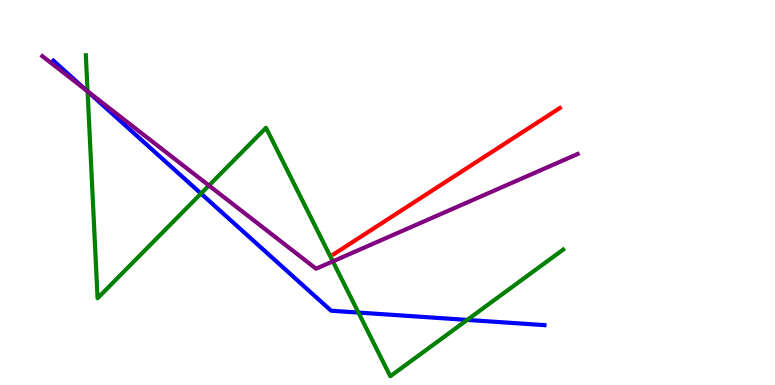[{'lines': ['blue', 'red'], 'intersections': []}, {'lines': ['green', 'red'], 'intersections': []}, {'lines': ['purple', 'red'], 'intersections': []}, {'lines': ['blue', 'green'], 'intersections': [{'x': 1.13, 'y': 7.62}, {'x': 2.59, 'y': 4.97}, {'x': 4.62, 'y': 1.88}, {'x': 6.03, 'y': 1.69}]}, {'lines': ['blue', 'purple'], 'intersections': [{'x': 1.11, 'y': 7.65}]}, {'lines': ['green', 'purple'], 'intersections': [{'x': 1.13, 'y': 7.63}, {'x': 2.7, 'y': 5.18}, {'x': 4.29, 'y': 3.21}]}]